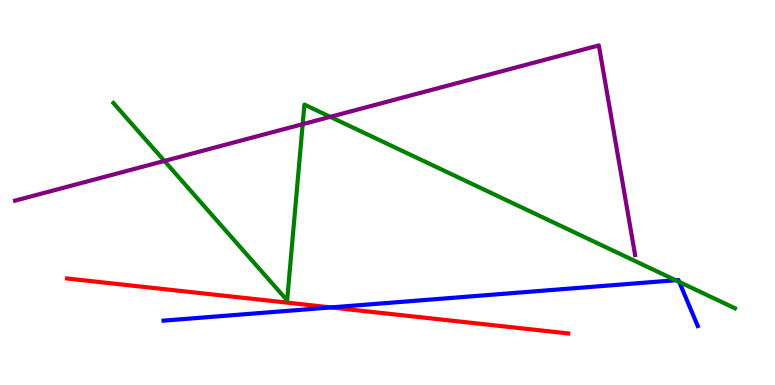[{'lines': ['blue', 'red'], 'intersections': [{'x': 4.27, 'y': 2.01}]}, {'lines': ['green', 'red'], 'intersections': []}, {'lines': ['purple', 'red'], 'intersections': []}, {'lines': ['blue', 'green'], 'intersections': [{'x': 8.72, 'y': 2.72}, {'x': 8.76, 'y': 2.68}]}, {'lines': ['blue', 'purple'], 'intersections': []}, {'lines': ['green', 'purple'], 'intersections': [{'x': 2.12, 'y': 5.82}, {'x': 3.91, 'y': 6.77}, {'x': 4.26, 'y': 6.97}]}]